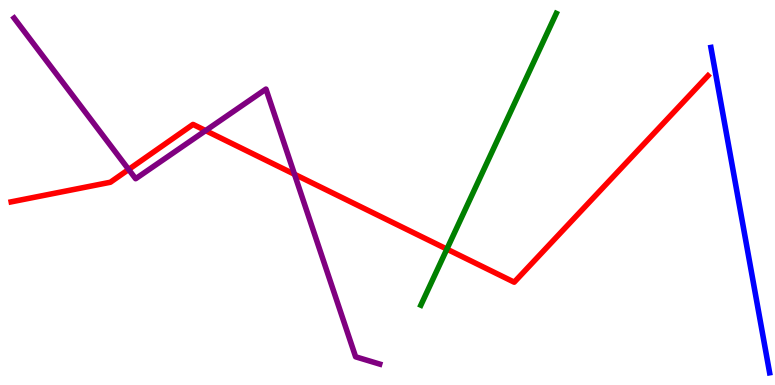[{'lines': ['blue', 'red'], 'intersections': []}, {'lines': ['green', 'red'], 'intersections': [{'x': 5.77, 'y': 3.53}]}, {'lines': ['purple', 'red'], 'intersections': [{'x': 1.66, 'y': 5.6}, {'x': 2.65, 'y': 6.61}, {'x': 3.8, 'y': 5.47}]}, {'lines': ['blue', 'green'], 'intersections': []}, {'lines': ['blue', 'purple'], 'intersections': []}, {'lines': ['green', 'purple'], 'intersections': []}]